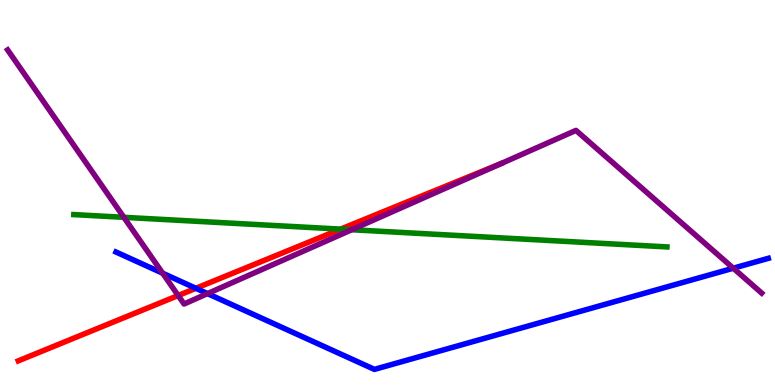[{'lines': ['blue', 'red'], 'intersections': [{'x': 2.53, 'y': 2.51}]}, {'lines': ['green', 'red'], 'intersections': [{'x': 4.4, 'y': 4.05}]}, {'lines': ['purple', 'red'], 'intersections': [{'x': 2.3, 'y': 2.32}]}, {'lines': ['blue', 'green'], 'intersections': []}, {'lines': ['blue', 'purple'], 'intersections': [{'x': 2.1, 'y': 2.9}, {'x': 2.68, 'y': 2.37}, {'x': 9.46, 'y': 3.03}]}, {'lines': ['green', 'purple'], 'intersections': [{'x': 1.6, 'y': 4.36}, {'x': 4.54, 'y': 4.03}]}]